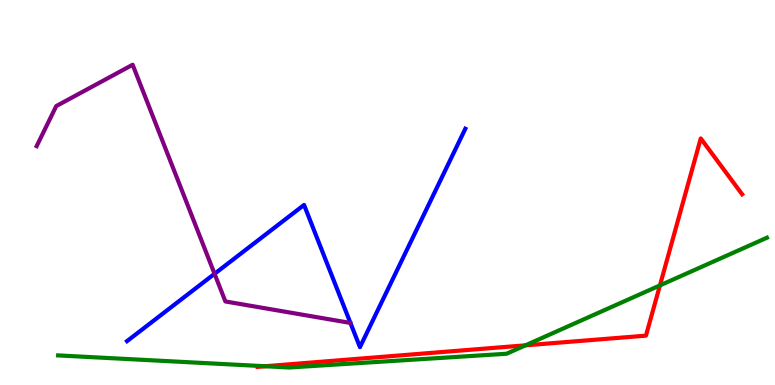[{'lines': ['blue', 'red'], 'intersections': []}, {'lines': ['green', 'red'], 'intersections': [{'x': 3.42, 'y': 0.487}, {'x': 6.78, 'y': 1.03}, {'x': 8.52, 'y': 2.59}]}, {'lines': ['purple', 'red'], 'intersections': []}, {'lines': ['blue', 'green'], 'intersections': []}, {'lines': ['blue', 'purple'], 'intersections': [{'x': 2.77, 'y': 2.89}]}, {'lines': ['green', 'purple'], 'intersections': []}]